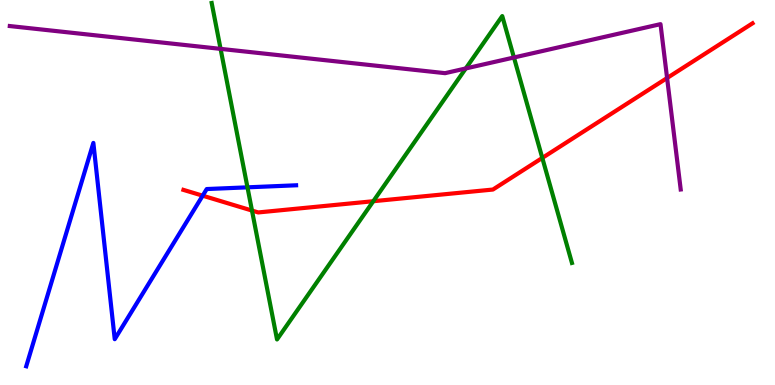[{'lines': ['blue', 'red'], 'intersections': [{'x': 2.62, 'y': 4.92}]}, {'lines': ['green', 'red'], 'intersections': [{'x': 3.25, 'y': 4.53}, {'x': 4.82, 'y': 4.77}, {'x': 7.0, 'y': 5.9}]}, {'lines': ['purple', 'red'], 'intersections': [{'x': 8.61, 'y': 7.97}]}, {'lines': ['blue', 'green'], 'intersections': [{'x': 3.19, 'y': 5.13}]}, {'lines': ['blue', 'purple'], 'intersections': []}, {'lines': ['green', 'purple'], 'intersections': [{'x': 2.85, 'y': 8.73}, {'x': 6.01, 'y': 8.22}, {'x': 6.63, 'y': 8.51}]}]